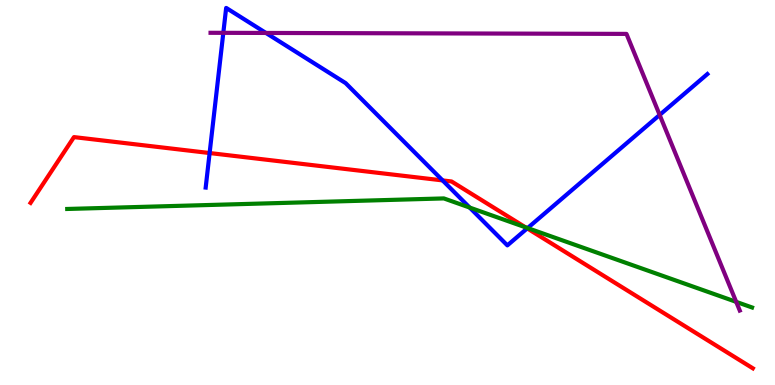[{'lines': ['blue', 'red'], 'intersections': [{'x': 2.7, 'y': 6.02}, {'x': 5.71, 'y': 5.31}, {'x': 6.8, 'y': 4.07}]}, {'lines': ['green', 'red'], 'intersections': [{'x': 6.78, 'y': 4.1}]}, {'lines': ['purple', 'red'], 'intersections': []}, {'lines': ['blue', 'green'], 'intersections': [{'x': 6.06, 'y': 4.61}, {'x': 6.81, 'y': 4.08}]}, {'lines': ['blue', 'purple'], 'intersections': [{'x': 2.88, 'y': 9.15}, {'x': 3.43, 'y': 9.14}, {'x': 8.51, 'y': 7.01}]}, {'lines': ['green', 'purple'], 'intersections': [{'x': 9.5, 'y': 2.16}]}]